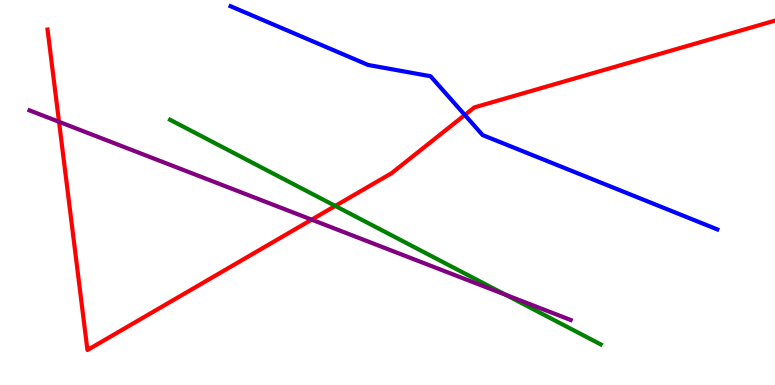[{'lines': ['blue', 'red'], 'intersections': [{'x': 6.0, 'y': 7.01}]}, {'lines': ['green', 'red'], 'intersections': [{'x': 4.33, 'y': 4.65}]}, {'lines': ['purple', 'red'], 'intersections': [{'x': 0.762, 'y': 6.84}, {'x': 4.02, 'y': 4.29}]}, {'lines': ['blue', 'green'], 'intersections': []}, {'lines': ['blue', 'purple'], 'intersections': []}, {'lines': ['green', 'purple'], 'intersections': [{'x': 6.52, 'y': 2.34}]}]